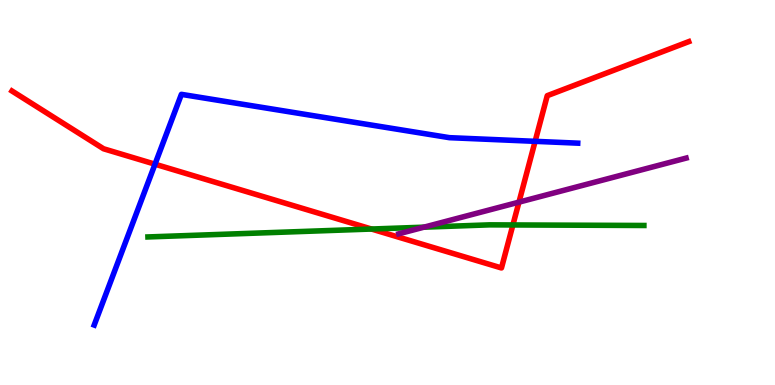[{'lines': ['blue', 'red'], 'intersections': [{'x': 2.0, 'y': 5.74}, {'x': 6.9, 'y': 6.33}]}, {'lines': ['green', 'red'], 'intersections': [{'x': 4.79, 'y': 4.05}, {'x': 6.62, 'y': 4.16}]}, {'lines': ['purple', 'red'], 'intersections': [{'x': 6.7, 'y': 4.75}]}, {'lines': ['blue', 'green'], 'intersections': []}, {'lines': ['blue', 'purple'], 'intersections': []}, {'lines': ['green', 'purple'], 'intersections': [{'x': 5.47, 'y': 4.1}]}]